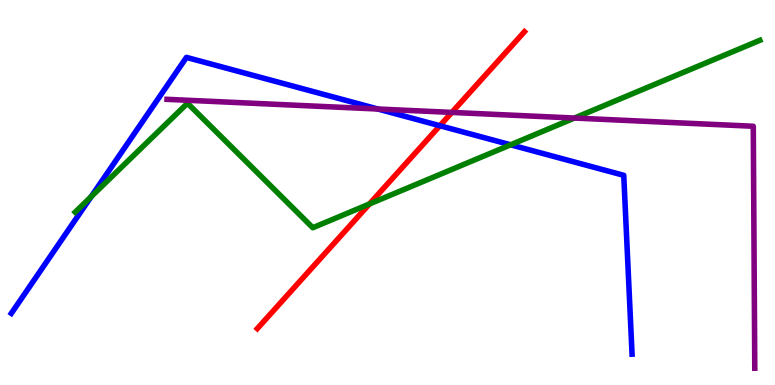[{'lines': ['blue', 'red'], 'intersections': [{'x': 5.68, 'y': 6.73}]}, {'lines': ['green', 'red'], 'intersections': [{'x': 4.77, 'y': 4.7}]}, {'lines': ['purple', 'red'], 'intersections': [{'x': 5.83, 'y': 7.08}]}, {'lines': ['blue', 'green'], 'intersections': [{'x': 1.18, 'y': 4.89}, {'x': 6.59, 'y': 6.24}]}, {'lines': ['blue', 'purple'], 'intersections': [{'x': 4.88, 'y': 7.17}]}, {'lines': ['green', 'purple'], 'intersections': [{'x': 7.41, 'y': 6.93}]}]